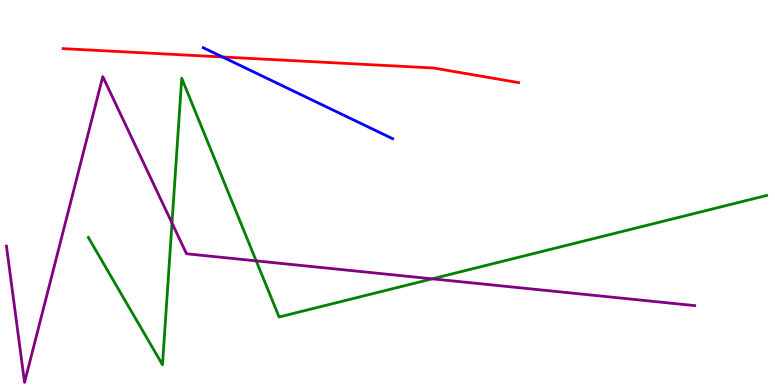[{'lines': ['blue', 'red'], 'intersections': [{'x': 2.87, 'y': 8.52}]}, {'lines': ['green', 'red'], 'intersections': []}, {'lines': ['purple', 'red'], 'intersections': []}, {'lines': ['blue', 'green'], 'intersections': []}, {'lines': ['blue', 'purple'], 'intersections': []}, {'lines': ['green', 'purple'], 'intersections': [{'x': 2.22, 'y': 4.21}, {'x': 3.31, 'y': 3.22}, {'x': 5.58, 'y': 2.76}]}]